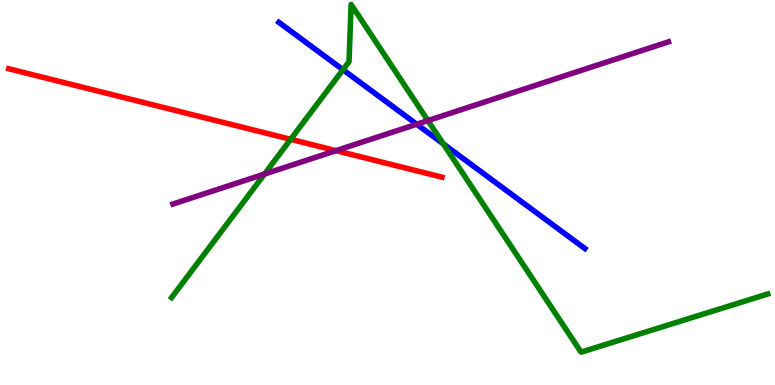[{'lines': ['blue', 'red'], 'intersections': []}, {'lines': ['green', 'red'], 'intersections': [{'x': 3.75, 'y': 6.38}]}, {'lines': ['purple', 'red'], 'intersections': [{'x': 4.34, 'y': 6.09}]}, {'lines': ['blue', 'green'], 'intersections': [{'x': 4.43, 'y': 8.19}, {'x': 5.72, 'y': 6.26}]}, {'lines': ['blue', 'purple'], 'intersections': [{'x': 5.38, 'y': 6.77}]}, {'lines': ['green', 'purple'], 'intersections': [{'x': 3.41, 'y': 5.48}, {'x': 5.52, 'y': 6.87}]}]